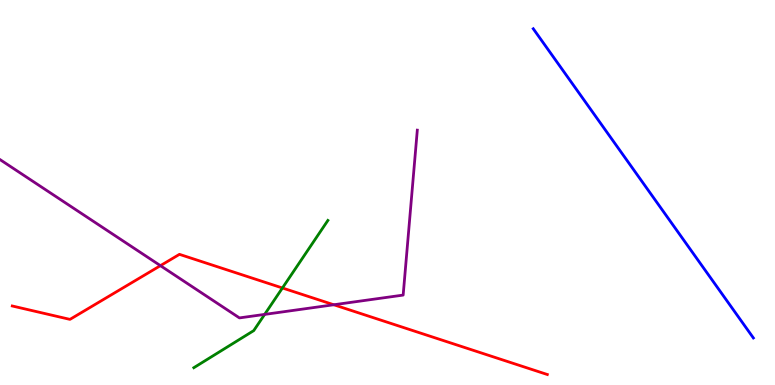[{'lines': ['blue', 'red'], 'intersections': []}, {'lines': ['green', 'red'], 'intersections': [{'x': 3.64, 'y': 2.52}]}, {'lines': ['purple', 'red'], 'intersections': [{'x': 2.07, 'y': 3.1}, {'x': 4.31, 'y': 2.08}]}, {'lines': ['blue', 'green'], 'intersections': []}, {'lines': ['blue', 'purple'], 'intersections': []}, {'lines': ['green', 'purple'], 'intersections': [{'x': 3.41, 'y': 1.83}]}]